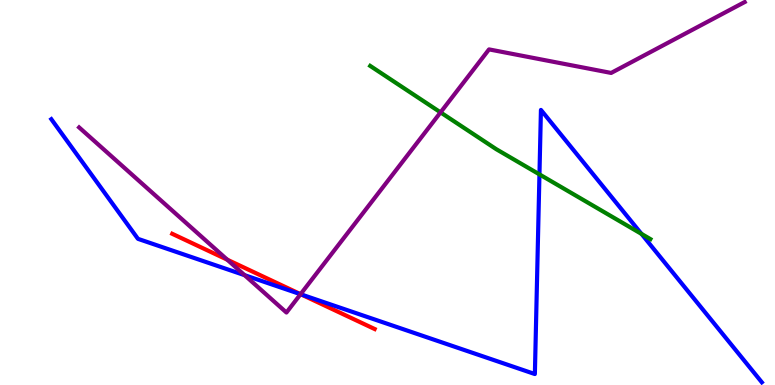[{'lines': ['blue', 'red'], 'intersections': [{'x': 3.88, 'y': 2.35}]}, {'lines': ['green', 'red'], 'intersections': []}, {'lines': ['purple', 'red'], 'intersections': [{'x': 2.93, 'y': 3.26}, {'x': 3.88, 'y': 2.36}]}, {'lines': ['blue', 'green'], 'intersections': [{'x': 6.96, 'y': 5.47}, {'x': 8.28, 'y': 3.92}]}, {'lines': ['blue', 'purple'], 'intersections': [{'x': 3.16, 'y': 2.85}, {'x': 3.88, 'y': 2.36}]}, {'lines': ['green', 'purple'], 'intersections': [{'x': 5.68, 'y': 7.08}]}]